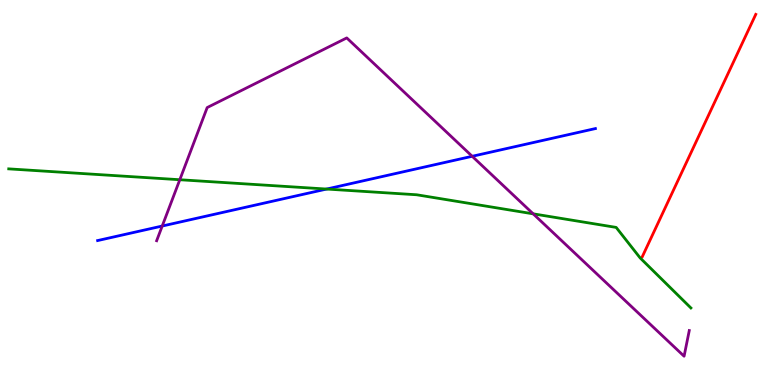[{'lines': ['blue', 'red'], 'intersections': []}, {'lines': ['green', 'red'], 'intersections': []}, {'lines': ['purple', 'red'], 'intersections': []}, {'lines': ['blue', 'green'], 'intersections': [{'x': 4.21, 'y': 5.09}]}, {'lines': ['blue', 'purple'], 'intersections': [{'x': 2.09, 'y': 4.13}, {'x': 6.09, 'y': 5.94}]}, {'lines': ['green', 'purple'], 'intersections': [{'x': 2.32, 'y': 5.33}, {'x': 6.88, 'y': 4.45}]}]